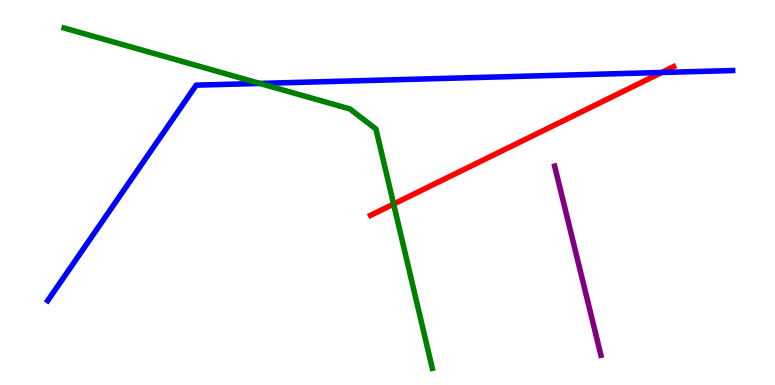[{'lines': ['blue', 'red'], 'intersections': [{'x': 8.54, 'y': 8.12}]}, {'lines': ['green', 'red'], 'intersections': [{'x': 5.08, 'y': 4.7}]}, {'lines': ['purple', 'red'], 'intersections': []}, {'lines': ['blue', 'green'], 'intersections': [{'x': 3.35, 'y': 7.83}]}, {'lines': ['blue', 'purple'], 'intersections': []}, {'lines': ['green', 'purple'], 'intersections': []}]